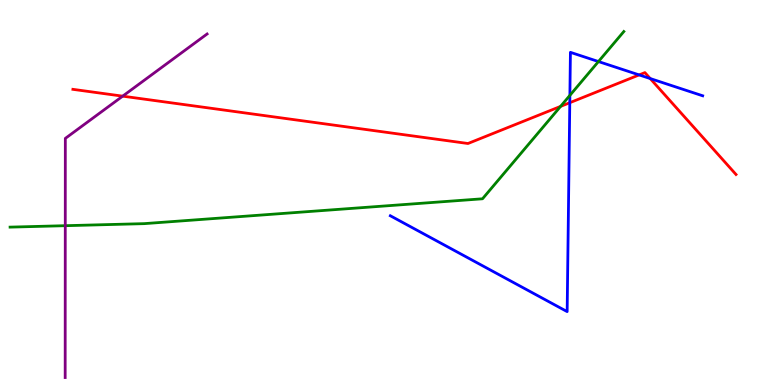[{'lines': ['blue', 'red'], 'intersections': [{'x': 7.35, 'y': 7.33}, {'x': 8.25, 'y': 8.05}, {'x': 8.39, 'y': 7.96}]}, {'lines': ['green', 'red'], 'intersections': [{'x': 7.23, 'y': 7.24}]}, {'lines': ['purple', 'red'], 'intersections': [{'x': 1.58, 'y': 7.5}]}, {'lines': ['blue', 'green'], 'intersections': [{'x': 7.35, 'y': 7.52}, {'x': 7.72, 'y': 8.4}]}, {'lines': ['blue', 'purple'], 'intersections': []}, {'lines': ['green', 'purple'], 'intersections': [{'x': 0.842, 'y': 4.14}]}]